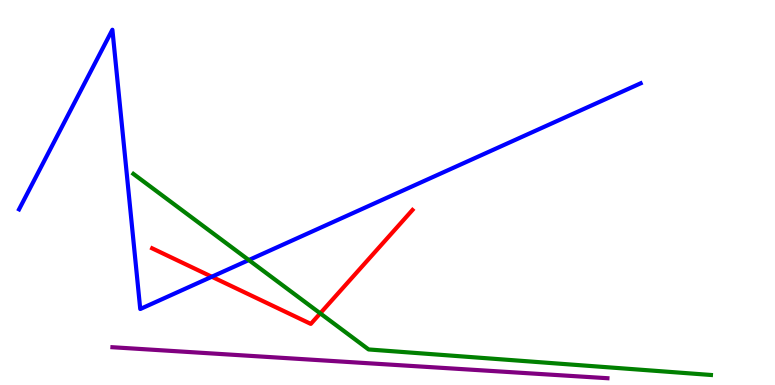[{'lines': ['blue', 'red'], 'intersections': [{'x': 2.73, 'y': 2.81}]}, {'lines': ['green', 'red'], 'intersections': [{'x': 4.13, 'y': 1.86}]}, {'lines': ['purple', 'red'], 'intersections': []}, {'lines': ['blue', 'green'], 'intersections': [{'x': 3.21, 'y': 3.25}]}, {'lines': ['blue', 'purple'], 'intersections': []}, {'lines': ['green', 'purple'], 'intersections': []}]